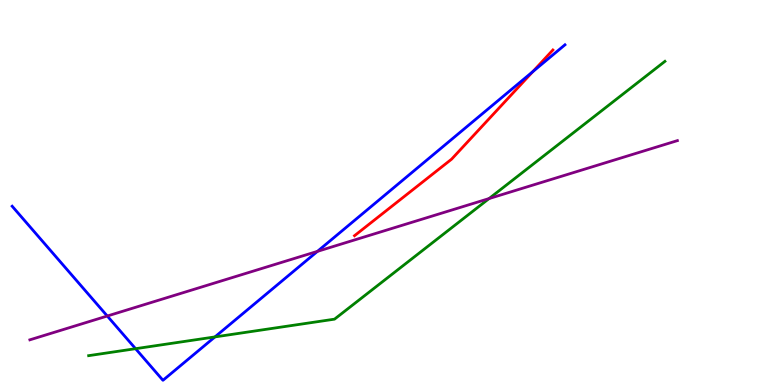[{'lines': ['blue', 'red'], 'intersections': [{'x': 6.87, 'y': 8.14}]}, {'lines': ['green', 'red'], 'intersections': []}, {'lines': ['purple', 'red'], 'intersections': []}, {'lines': ['blue', 'green'], 'intersections': [{'x': 1.75, 'y': 0.943}, {'x': 2.77, 'y': 1.25}]}, {'lines': ['blue', 'purple'], 'intersections': [{'x': 1.38, 'y': 1.79}, {'x': 4.1, 'y': 3.47}]}, {'lines': ['green', 'purple'], 'intersections': [{'x': 6.31, 'y': 4.84}]}]